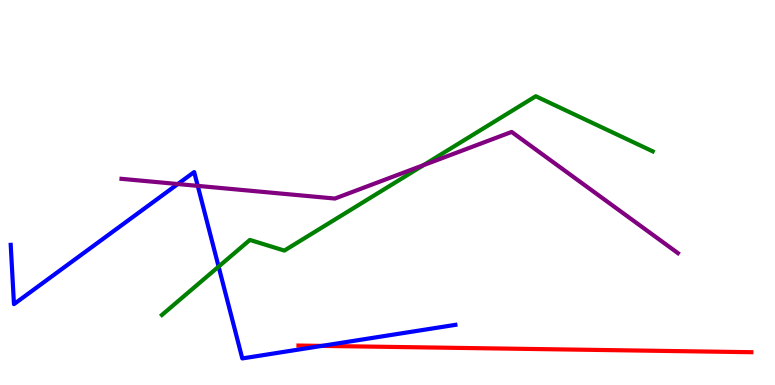[{'lines': ['blue', 'red'], 'intersections': [{'x': 4.15, 'y': 1.02}]}, {'lines': ['green', 'red'], 'intersections': []}, {'lines': ['purple', 'red'], 'intersections': []}, {'lines': ['blue', 'green'], 'intersections': [{'x': 2.82, 'y': 3.07}]}, {'lines': ['blue', 'purple'], 'intersections': [{'x': 2.29, 'y': 5.22}, {'x': 2.55, 'y': 5.17}]}, {'lines': ['green', 'purple'], 'intersections': [{'x': 5.46, 'y': 5.71}]}]